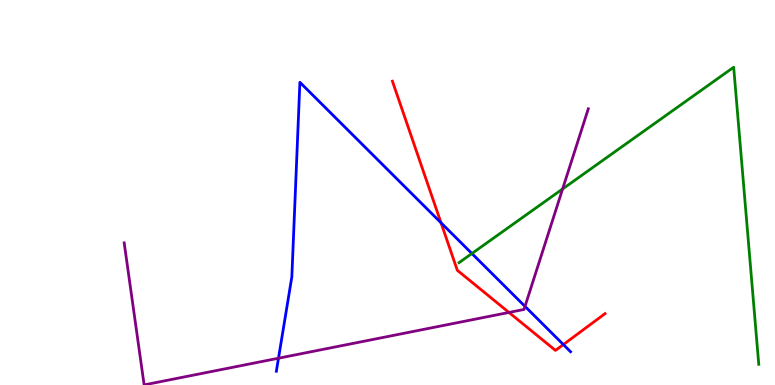[{'lines': ['blue', 'red'], 'intersections': [{'x': 5.69, 'y': 4.21}, {'x': 7.27, 'y': 1.05}]}, {'lines': ['green', 'red'], 'intersections': []}, {'lines': ['purple', 'red'], 'intersections': [{'x': 6.57, 'y': 1.88}]}, {'lines': ['blue', 'green'], 'intersections': [{'x': 6.09, 'y': 3.42}]}, {'lines': ['blue', 'purple'], 'intersections': [{'x': 3.59, 'y': 0.696}, {'x': 6.77, 'y': 2.04}]}, {'lines': ['green', 'purple'], 'intersections': [{'x': 7.26, 'y': 5.09}]}]